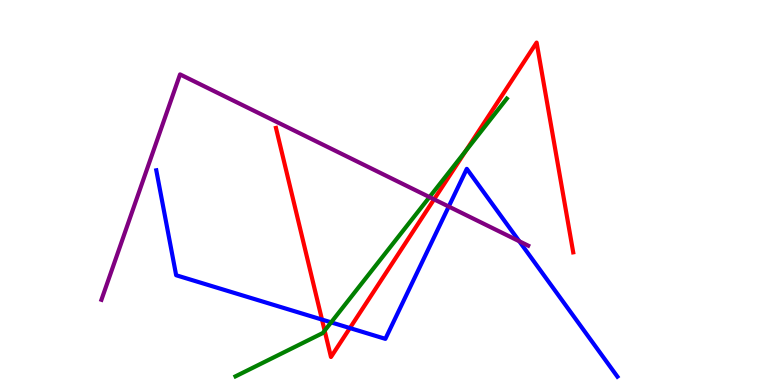[{'lines': ['blue', 'red'], 'intersections': [{'x': 4.15, 'y': 1.7}, {'x': 4.51, 'y': 1.48}]}, {'lines': ['green', 'red'], 'intersections': [{'x': 4.19, 'y': 1.41}, {'x': 6.01, 'y': 6.08}]}, {'lines': ['purple', 'red'], 'intersections': [{'x': 5.6, 'y': 4.82}]}, {'lines': ['blue', 'green'], 'intersections': [{'x': 4.27, 'y': 1.63}]}, {'lines': ['blue', 'purple'], 'intersections': [{'x': 5.79, 'y': 4.63}, {'x': 6.7, 'y': 3.73}]}, {'lines': ['green', 'purple'], 'intersections': [{'x': 5.54, 'y': 4.88}]}]